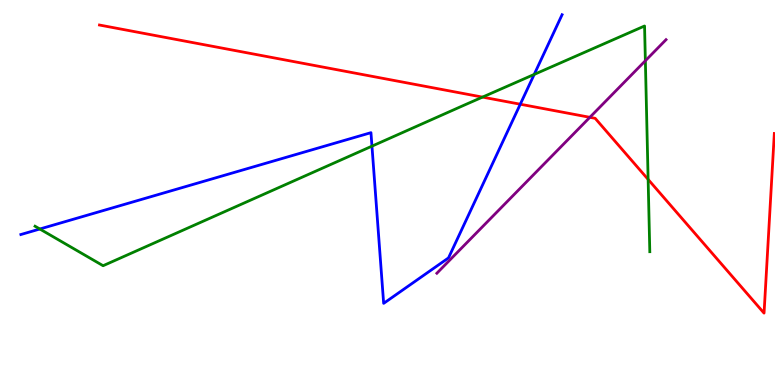[{'lines': ['blue', 'red'], 'intersections': [{'x': 6.71, 'y': 7.29}]}, {'lines': ['green', 'red'], 'intersections': [{'x': 6.23, 'y': 7.48}, {'x': 8.36, 'y': 5.34}]}, {'lines': ['purple', 'red'], 'intersections': [{'x': 7.61, 'y': 6.95}]}, {'lines': ['blue', 'green'], 'intersections': [{'x': 0.514, 'y': 4.05}, {'x': 4.8, 'y': 6.2}, {'x': 6.89, 'y': 8.07}]}, {'lines': ['blue', 'purple'], 'intersections': []}, {'lines': ['green', 'purple'], 'intersections': [{'x': 8.33, 'y': 8.42}]}]